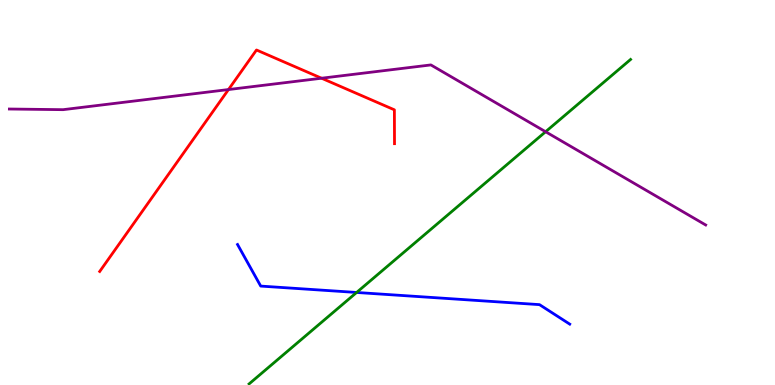[{'lines': ['blue', 'red'], 'intersections': []}, {'lines': ['green', 'red'], 'intersections': []}, {'lines': ['purple', 'red'], 'intersections': [{'x': 2.95, 'y': 7.67}, {'x': 4.15, 'y': 7.97}]}, {'lines': ['blue', 'green'], 'intersections': [{'x': 4.6, 'y': 2.4}]}, {'lines': ['blue', 'purple'], 'intersections': []}, {'lines': ['green', 'purple'], 'intersections': [{'x': 7.04, 'y': 6.58}]}]